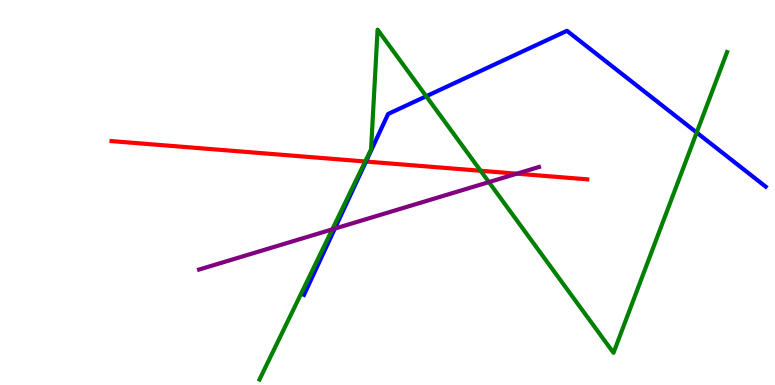[{'lines': ['blue', 'red'], 'intersections': [{'x': 4.72, 'y': 5.8}]}, {'lines': ['green', 'red'], 'intersections': [{'x': 4.71, 'y': 5.81}, {'x': 6.2, 'y': 5.56}]}, {'lines': ['purple', 'red'], 'intersections': [{'x': 6.67, 'y': 5.49}]}, {'lines': ['blue', 'green'], 'intersections': [{'x': 5.5, 'y': 7.5}, {'x': 8.99, 'y': 6.56}]}, {'lines': ['blue', 'purple'], 'intersections': [{'x': 4.32, 'y': 4.06}]}, {'lines': ['green', 'purple'], 'intersections': [{'x': 4.29, 'y': 4.04}, {'x': 6.31, 'y': 5.27}]}]